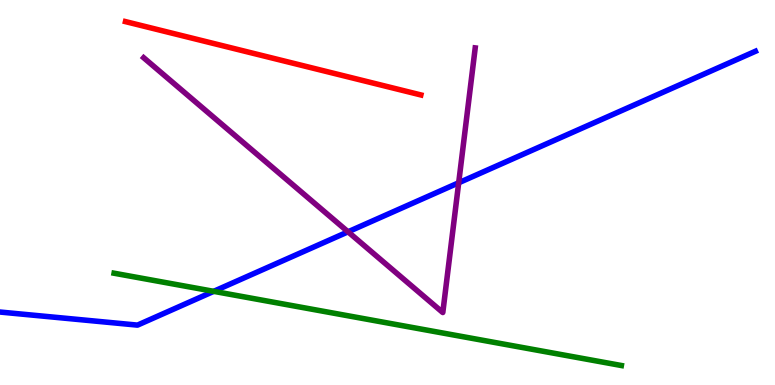[{'lines': ['blue', 'red'], 'intersections': []}, {'lines': ['green', 'red'], 'intersections': []}, {'lines': ['purple', 'red'], 'intersections': []}, {'lines': ['blue', 'green'], 'intersections': [{'x': 2.76, 'y': 2.43}]}, {'lines': ['blue', 'purple'], 'intersections': [{'x': 4.49, 'y': 3.98}, {'x': 5.92, 'y': 5.25}]}, {'lines': ['green', 'purple'], 'intersections': []}]